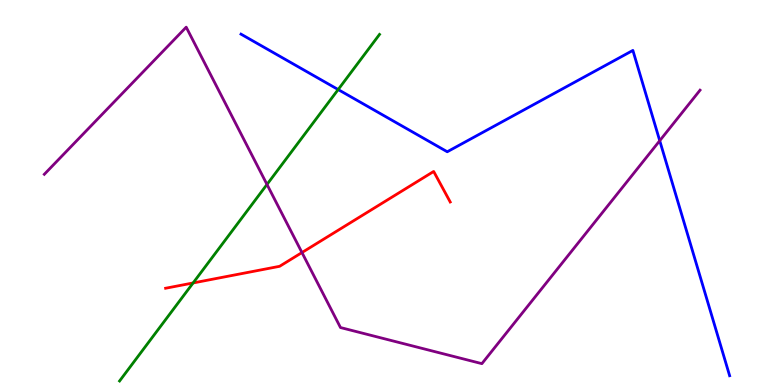[{'lines': ['blue', 'red'], 'intersections': []}, {'lines': ['green', 'red'], 'intersections': [{'x': 2.49, 'y': 2.65}]}, {'lines': ['purple', 'red'], 'intersections': [{'x': 3.9, 'y': 3.44}]}, {'lines': ['blue', 'green'], 'intersections': [{'x': 4.36, 'y': 7.67}]}, {'lines': ['blue', 'purple'], 'intersections': [{'x': 8.51, 'y': 6.35}]}, {'lines': ['green', 'purple'], 'intersections': [{'x': 3.45, 'y': 5.21}]}]